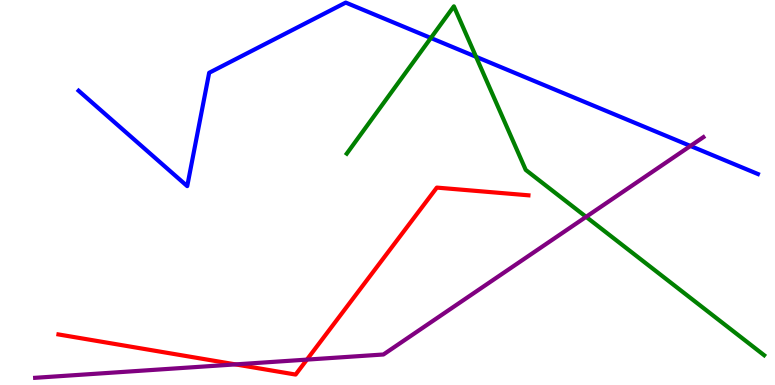[{'lines': ['blue', 'red'], 'intersections': []}, {'lines': ['green', 'red'], 'intersections': []}, {'lines': ['purple', 'red'], 'intersections': [{'x': 3.04, 'y': 0.535}, {'x': 3.96, 'y': 0.659}]}, {'lines': ['blue', 'green'], 'intersections': [{'x': 5.56, 'y': 9.01}, {'x': 6.14, 'y': 8.53}]}, {'lines': ['blue', 'purple'], 'intersections': [{'x': 8.91, 'y': 6.21}]}, {'lines': ['green', 'purple'], 'intersections': [{'x': 7.56, 'y': 4.37}]}]